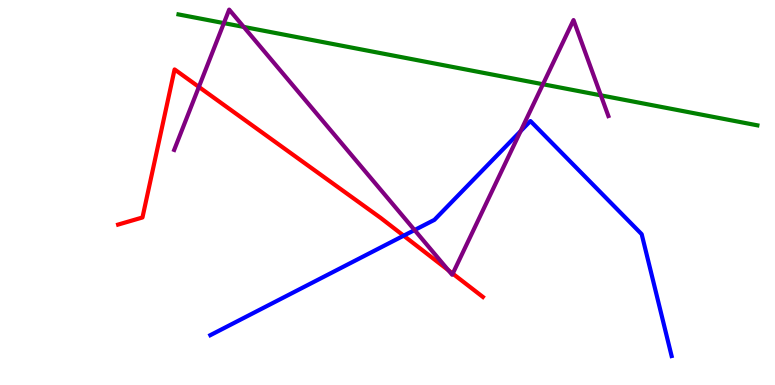[{'lines': ['blue', 'red'], 'intersections': [{'x': 5.21, 'y': 3.88}]}, {'lines': ['green', 'red'], 'intersections': []}, {'lines': ['purple', 'red'], 'intersections': [{'x': 2.57, 'y': 7.74}, {'x': 5.79, 'y': 2.98}, {'x': 5.84, 'y': 2.89}]}, {'lines': ['blue', 'green'], 'intersections': []}, {'lines': ['blue', 'purple'], 'intersections': [{'x': 5.35, 'y': 4.02}, {'x': 6.72, 'y': 6.59}]}, {'lines': ['green', 'purple'], 'intersections': [{'x': 2.89, 'y': 9.4}, {'x': 3.14, 'y': 9.3}, {'x': 7.01, 'y': 7.81}, {'x': 7.75, 'y': 7.52}]}]